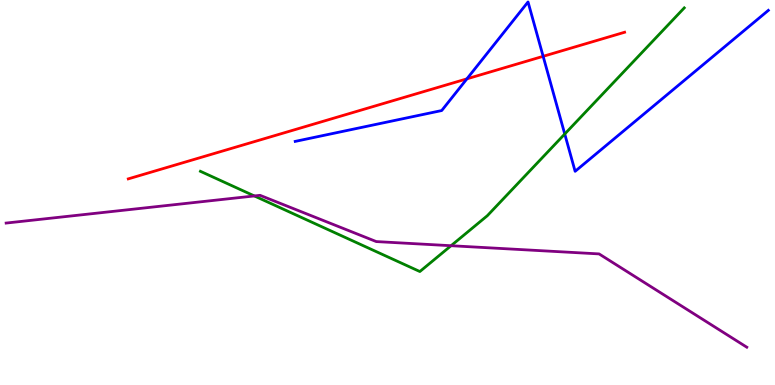[{'lines': ['blue', 'red'], 'intersections': [{'x': 6.02, 'y': 7.95}, {'x': 7.01, 'y': 8.54}]}, {'lines': ['green', 'red'], 'intersections': []}, {'lines': ['purple', 'red'], 'intersections': []}, {'lines': ['blue', 'green'], 'intersections': [{'x': 7.29, 'y': 6.52}]}, {'lines': ['blue', 'purple'], 'intersections': []}, {'lines': ['green', 'purple'], 'intersections': [{'x': 3.28, 'y': 4.91}, {'x': 5.82, 'y': 3.62}]}]